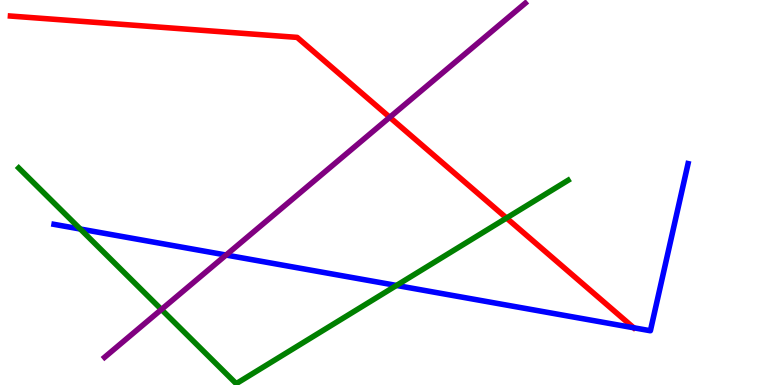[{'lines': ['blue', 'red'], 'intersections': [{'x': 8.18, 'y': 1.49}]}, {'lines': ['green', 'red'], 'intersections': [{'x': 6.54, 'y': 4.34}]}, {'lines': ['purple', 'red'], 'intersections': [{'x': 5.03, 'y': 6.95}]}, {'lines': ['blue', 'green'], 'intersections': [{'x': 1.04, 'y': 4.05}, {'x': 5.12, 'y': 2.59}]}, {'lines': ['blue', 'purple'], 'intersections': [{'x': 2.92, 'y': 3.38}]}, {'lines': ['green', 'purple'], 'intersections': [{'x': 2.08, 'y': 1.96}]}]